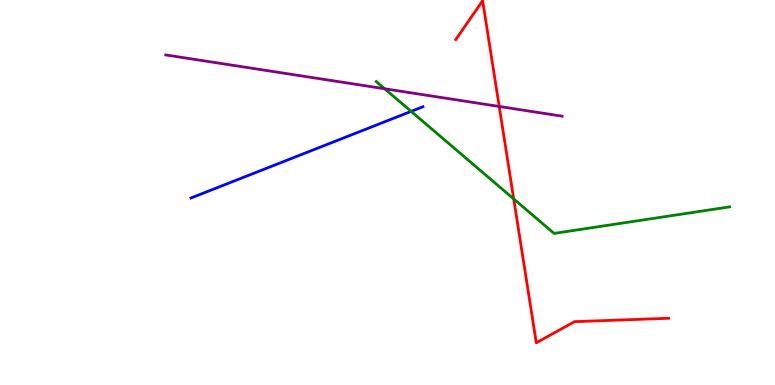[{'lines': ['blue', 'red'], 'intersections': []}, {'lines': ['green', 'red'], 'intersections': [{'x': 6.63, 'y': 4.83}]}, {'lines': ['purple', 'red'], 'intersections': [{'x': 6.44, 'y': 7.23}]}, {'lines': ['blue', 'green'], 'intersections': [{'x': 5.31, 'y': 7.11}]}, {'lines': ['blue', 'purple'], 'intersections': []}, {'lines': ['green', 'purple'], 'intersections': [{'x': 4.96, 'y': 7.69}]}]